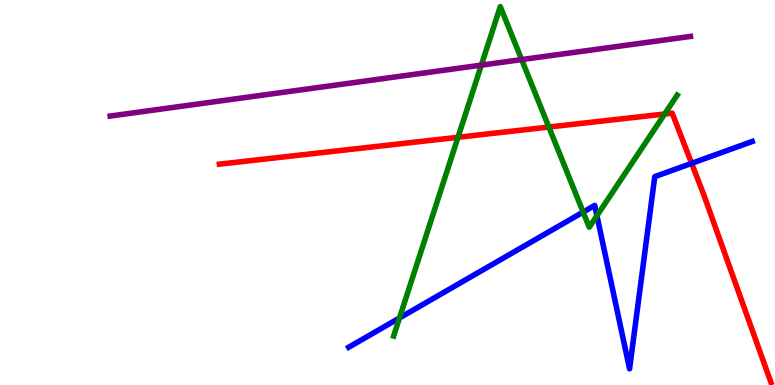[{'lines': ['blue', 'red'], 'intersections': [{'x': 8.92, 'y': 5.76}]}, {'lines': ['green', 'red'], 'intersections': [{'x': 5.91, 'y': 6.43}, {'x': 7.08, 'y': 6.7}, {'x': 8.58, 'y': 7.04}]}, {'lines': ['purple', 'red'], 'intersections': []}, {'lines': ['blue', 'green'], 'intersections': [{'x': 5.15, 'y': 1.74}, {'x': 7.52, 'y': 4.49}, {'x': 7.7, 'y': 4.4}]}, {'lines': ['blue', 'purple'], 'intersections': []}, {'lines': ['green', 'purple'], 'intersections': [{'x': 6.21, 'y': 8.31}, {'x': 6.73, 'y': 8.45}]}]